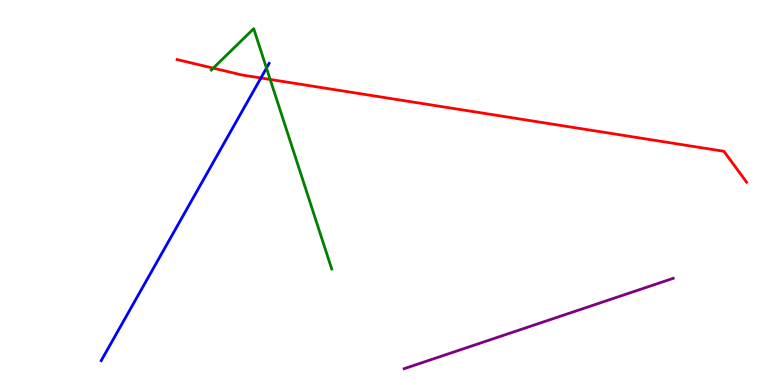[{'lines': ['blue', 'red'], 'intersections': [{'x': 3.37, 'y': 7.97}]}, {'lines': ['green', 'red'], 'intersections': [{'x': 2.75, 'y': 8.23}, {'x': 3.49, 'y': 7.94}]}, {'lines': ['purple', 'red'], 'intersections': []}, {'lines': ['blue', 'green'], 'intersections': [{'x': 3.44, 'y': 8.23}]}, {'lines': ['blue', 'purple'], 'intersections': []}, {'lines': ['green', 'purple'], 'intersections': []}]